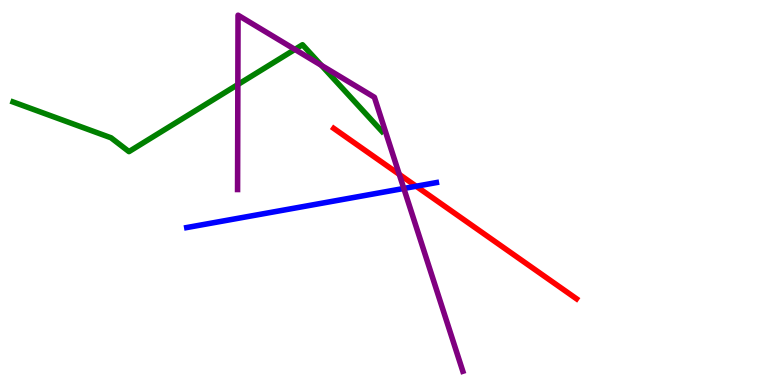[{'lines': ['blue', 'red'], 'intersections': [{'x': 5.37, 'y': 5.16}]}, {'lines': ['green', 'red'], 'intersections': []}, {'lines': ['purple', 'red'], 'intersections': [{'x': 5.15, 'y': 5.47}]}, {'lines': ['blue', 'green'], 'intersections': []}, {'lines': ['blue', 'purple'], 'intersections': [{'x': 5.21, 'y': 5.11}]}, {'lines': ['green', 'purple'], 'intersections': [{'x': 3.07, 'y': 7.8}, {'x': 3.81, 'y': 8.72}, {'x': 4.15, 'y': 8.3}]}]